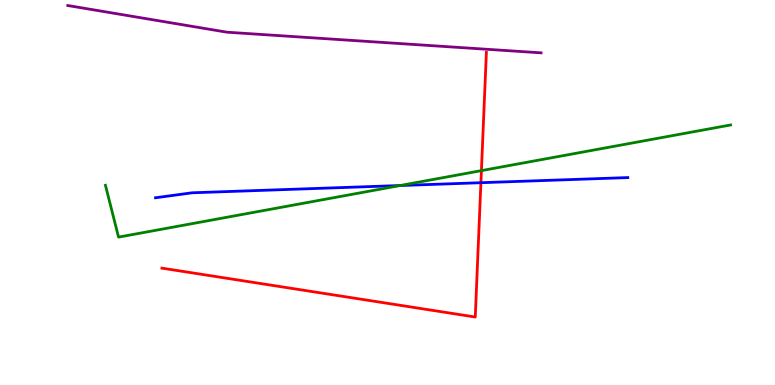[{'lines': ['blue', 'red'], 'intersections': [{'x': 6.21, 'y': 5.25}]}, {'lines': ['green', 'red'], 'intersections': [{'x': 6.21, 'y': 5.57}]}, {'lines': ['purple', 'red'], 'intersections': []}, {'lines': ['blue', 'green'], 'intersections': [{'x': 5.16, 'y': 5.18}]}, {'lines': ['blue', 'purple'], 'intersections': []}, {'lines': ['green', 'purple'], 'intersections': []}]